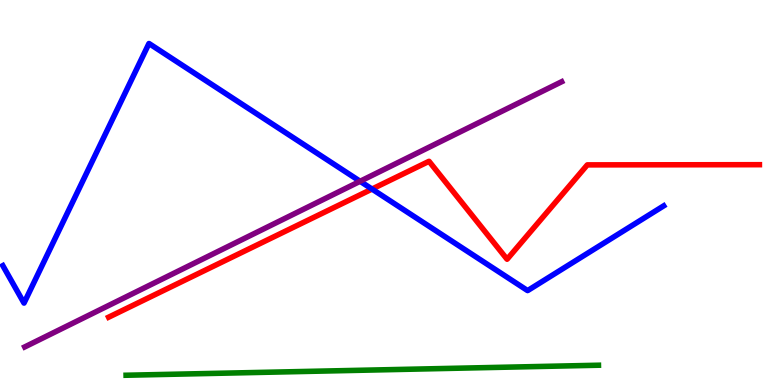[{'lines': ['blue', 'red'], 'intersections': [{'x': 4.8, 'y': 5.09}]}, {'lines': ['green', 'red'], 'intersections': []}, {'lines': ['purple', 'red'], 'intersections': []}, {'lines': ['blue', 'green'], 'intersections': []}, {'lines': ['blue', 'purple'], 'intersections': [{'x': 4.65, 'y': 5.29}]}, {'lines': ['green', 'purple'], 'intersections': []}]